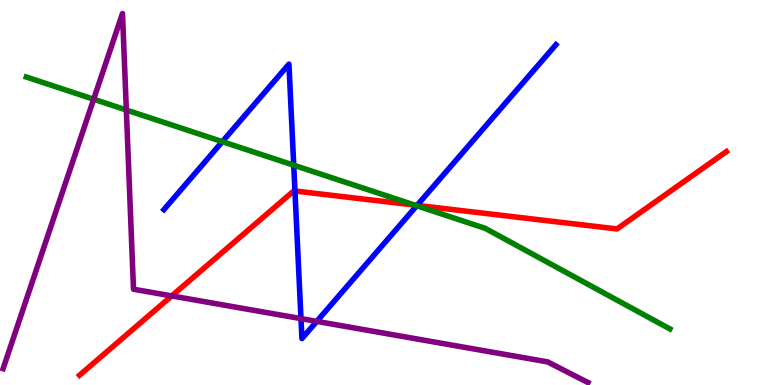[{'lines': ['blue', 'red'], 'intersections': [{'x': 3.81, 'y': 5.04}, {'x': 5.38, 'y': 4.67}]}, {'lines': ['green', 'red'], 'intersections': [{'x': 5.35, 'y': 4.67}]}, {'lines': ['purple', 'red'], 'intersections': [{'x': 2.22, 'y': 2.31}]}, {'lines': ['blue', 'green'], 'intersections': [{'x': 2.87, 'y': 6.32}, {'x': 3.79, 'y': 5.71}, {'x': 5.38, 'y': 4.66}]}, {'lines': ['blue', 'purple'], 'intersections': [{'x': 3.88, 'y': 1.72}, {'x': 4.09, 'y': 1.65}]}, {'lines': ['green', 'purple'], 'intersections': [{'x': 1.21, 'y': 7.42}, {'x': 1.63, 'y': 7.14}]}]